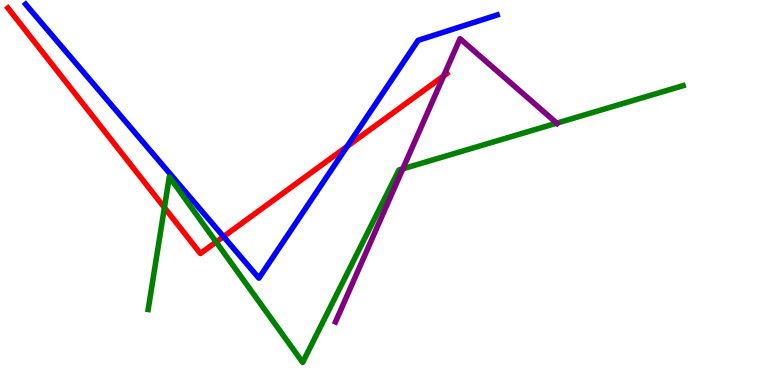[{'lines': ['blue', 'red'], 'intersections': [{'x': 2.88, 'y': 3.85}, {'x': 4.48, 'y': 6.2}]}, {'lines': ['green', 'red'], 'intersections': [{'x': 2.12, 'y': 4.61}, {'x': 2.79, 'y': 3.71}]}, {'lines': ['purple', 'red'], 'intersections': [{'x': 5.72, 'y': 8.03}]}, {'lines': ['blue', 'green'], 'intersections': []}, {'lines': ['blue', 'purple'], 'intersections': []}, {'lines': ['green', 'purple'], 'intersections': [{'x': 5.2, 'y': 5.62}, {'x': 7.18, 'y': 6.8}]}]